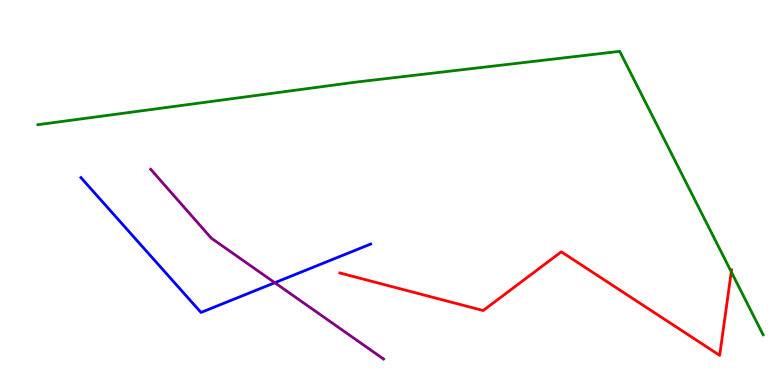[{'lines': ['blue', 'red'], 'intersections': []}, {'lines': ['green', 'red'], 'intersections': [{'x': 9.44, 'y': 2.94}]}, {'lines': ['purple', 'red'], 'intersections': []}, {'lines': ['blue', 'green'], 'intersections': []}, {'lines': ['blue', 'purple'], 'intersections': [{'x': 3.55, 'y': 2.66}]}, {'lines': ['green', 'purple'], 'intersections': []}]